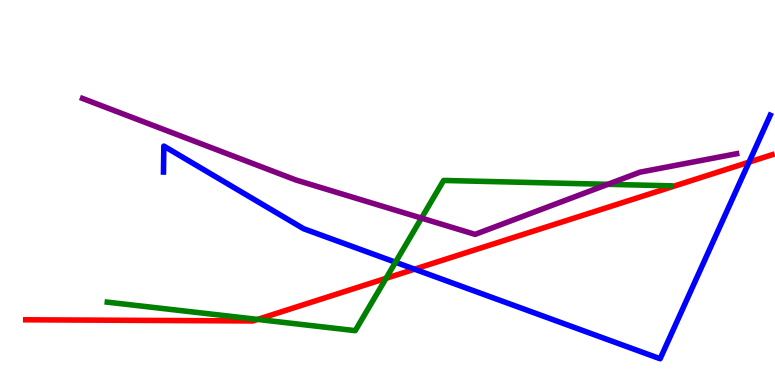[{'lines': ['blue', 'red'], 'intersections': [{'x': 5.35, 'y': 3.01}, {'x': 9.67, 'y': 5.79}]}, {'lines': ['green', 'red'], 'intersections': [{'x': 3.32, 'y': 1.7}, {'x': 4.98, 'y': 2.77}]}, {'lines': ['purple', 'red'], 'intersections': []}, {'lines': ['blue', 'green'], 'intersections': [{'x': 5.1, 'y': 3.19}]}, {'lines': ['blue', 'purple'], 'intersections': []}, {'lines': ['green', 'purple'], 'intersections': [{'x': 5.44, 'y': 4.33}, {'x': 7.84, 'y': 5.21}]}]